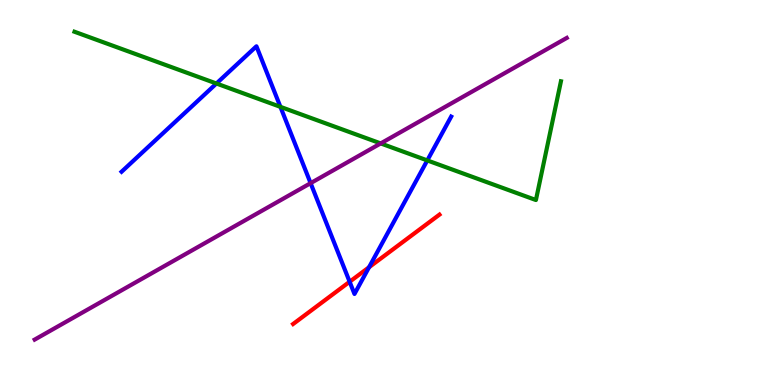[{'lines': ['blue', 'red'], 'intersections': [{'x': 4.51, 'y': 2.68}, {'x': 4.76, 'y': 3.06}]}, {'lines': ['green', 'red'], 'intersections': []}, {'lines': ['purple', 'red'], 'intersections': []}, {'lines': ['blue', 'green'], 'intersections': [{'x': 2.79, 'y': 7.83}, {'x': 3.62, 'y': 7.22}, {'x': 5.51, 'y': 5.83}]}, {'lines': ['blue', 'purple'], 'intersections': [{'x': 4.01, 'y': 5.24}]}, {'lines': ['green', 'purple'], 'intersections': [{'x': 4.91, 'y': 6.27}]}]